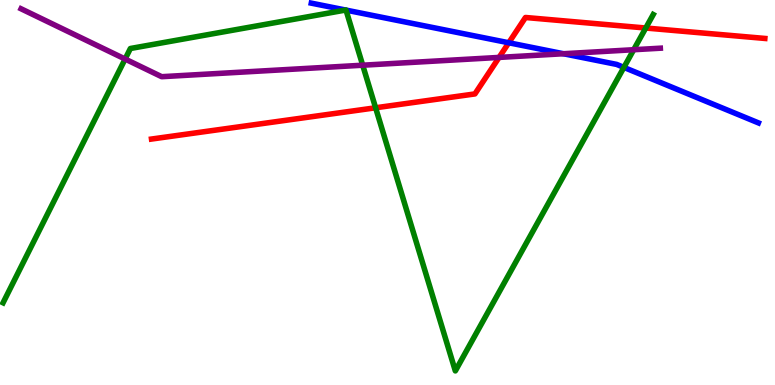[{'lines': ['blue', 'red'], 'intersections': [{'x': 6.56, 'y': 8.89}]}, {'lines': ['green', 'red'], 'intersections': [{'x': 4.85, 'y': 7.2}, {'x': 8.33, 'y': 9.27}]}, {'lines': ['purple', 'red'], 'intersections': [{'x': 6.44, 'y': 8.51}]}, {'lines': ['blue', 'green'], 'intersections': [{'x': 4.46, 'y': 9.74}, {'x': 4.46, 'y': 9.74}, {'x': 8.05, 'y': 8.25}]}, {'lines': ['blue', 'purple'], 'intersections': [{'x': 7.27, 'y': 8.6}]}, {'lines': ['green', 'purple'], 'intersections': [{'x': 1.61, 'y': 8.47}, {'x': 4.68, 'y': 8.31}, {'x': 8.18, 'y': 8.71}]}]